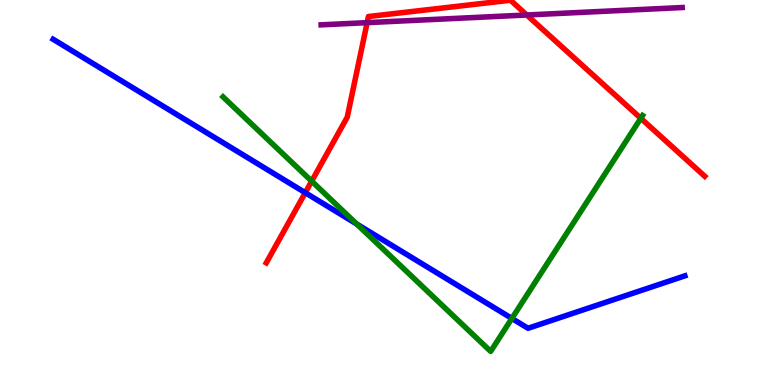[{'lines': ['blue', 'red'], 'intersections': [{'x': 3.94, 'y': 4.99}]}, {'lines': ['green', 'red'], 'intersections': [{'x': 4.02, 'y': 5.29}, {'x': 8.27, 'y': 6.93}]}, {'lines': ['purple', 'red'], 'intersections': [{'x': 4.74, 'y': 9.41}, {'x': 6.8, 'y': 9.61}]}, {'lines': ['blue', 'green'], 'intersections': [{'x': 4.6, 'y': 4.18}, {'x': 6.6, 'y': 1.73}]}, {'lines': ['blue', 'purple'], 'intersections': []}, {'lines': ['green', 'purple'], 'intersections': []}]